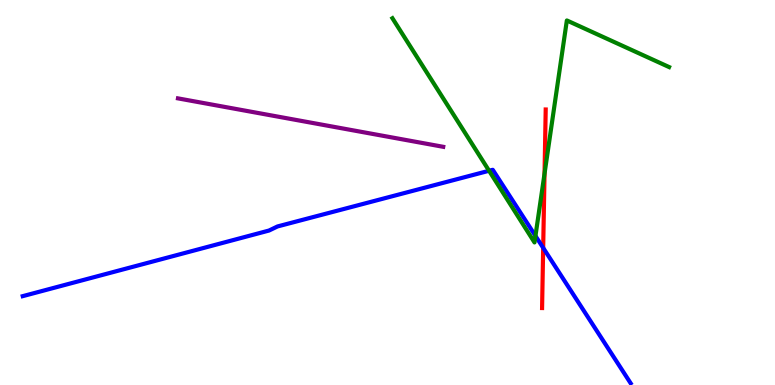[{'lines': ['blue', 'red'], 'intersections': [{'x': 7.01, 'y': 3.56}]}, {'lines': ['green', 'red'], 'intersections': [{'x': 7.03, 'y': 5.49}]}, {'lines': ['purple', 'red'], 'intersections': []}, {'lines': ['blue', 'green'], 'intersections': [{'x': 6.31, 'y': 5.56}, {'x': 6.91, 'y': 3.87}]}, {'lines': ['blue', 'purple'], 'intersections': []}, {'lines': ['green', 'purple'], 'intersections': []}]